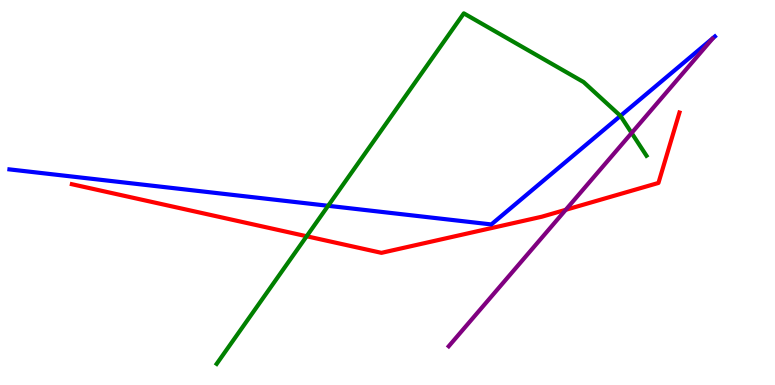[{'lines': ['blue', 'red'], 'intersections': []}, {'lines': ['green', 'red'], 'intersections': [{'x': 3.96, 'y': 3.86}]}, {'lines': ['purple', 'red'], 'intersections': [{'x': 7.3, 'y': 4.55}]}, {'lines': ['blue', 'green'], 'intersections': [{'x': 4.23, 'y': 4.65}, {'x': 8.01, 'y': 6.99}]}, {'lines': ['blue', 'purple'], 'intersections': []}, {'lines': ['green', 'purple'], 'intersections': [{'x': 8.15, 'y': 6.55}]}]